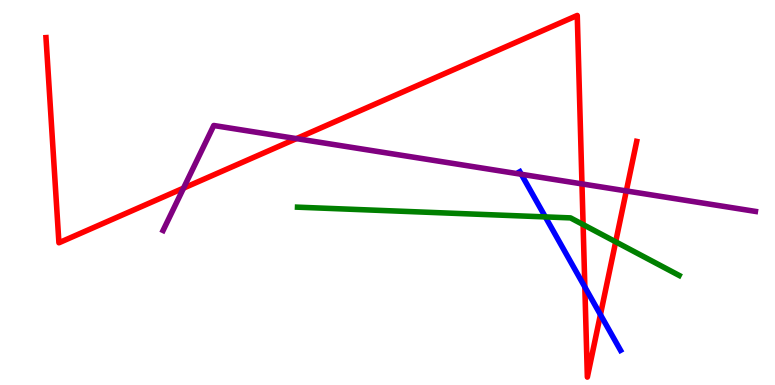[{'lines': ['blue', 'red'], 'intersections': [{'x': 7.55, 'y': 2.55}, {'x': 7.75, 'y': 1.83}]}, {'lines': ['green', 'red'], 'intersections': [{'x': 7.52, 'y': 4.17}, {'x': 7.94, 'y': 3.72}]}, {'lines': ['purple', 'red'], 'intersections': [{'x': 2.37, 'y': 5.11}, {'x': 3.82, 'y': 6.4}, {'x': 7.51, 'y': 5.22}, {'x': 8.08, 'y': 5.04}]}, {'lines': ['blue', 'green'], 'intersections': [{'x': 7.04, 'y': 4.37}]}, {'lines': ['blue', 'purple'], 'intersections': [{'x': 6.73, 'y': 5.47}]}, {'lines': ['green', 'purple'], 'intersections': []}]